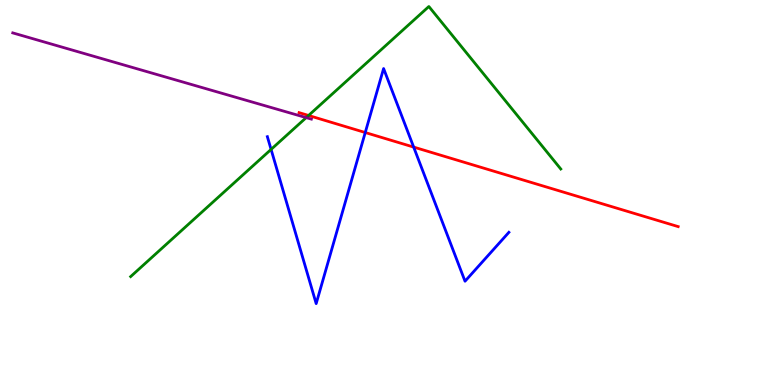[{'lines': ['blue', 'red'], 'intersections': [{'x': 4.71, 'y': 6.56}, {'x': 5.34, 'y': 6.18}]}, {'lines': ['green', 'red'], 'intersections': [{'x': 3.98, 'y': 7.0}]}, {'lines': ['purple', 'red'], 'intersections': []}, {'lines': ['blue', 'green'], 'intersections': [{'x': 3.5, 'y': 6.12}]}, {'lines': ['blue', 'purple'], 'intersections': []}, {'lines': ['green', 'purple'], 'intersections': [{'x': 3.95, 'y': 6.95}]}]